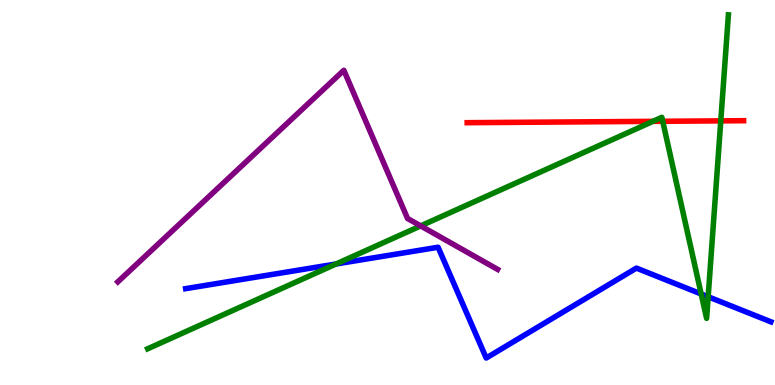[{'lines': ['blue', 'red'], 'intersections': []}, {'lines': ['green', 'red'], 'intersections': [{'x': 8.42, 'y': 6.85}, {'x': 8.55, 'y': 6.85}, {'x': 9.3, 'y': 6.86}]}, {'lines': ['purple', 'red'], 'intersections': []}, {'lines': ['blue', 'green'], 'intersections': [{'x': 4.34, 'y': 3.14}, {'x': 9.05, 'y': 2.36}, {'x': 9.14, 'y': 2.29}]}, {'lines': ['blue', 'purple'], 'intersections': []}, {'lines': ['green', 'purple'], 'intersections': [{'x': 5.43, 'y': 4.13}]}]